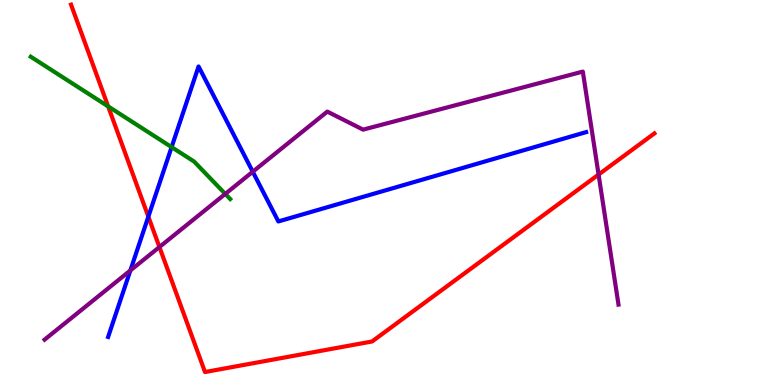[{'lines': ['blue', 'red'], 'intersections': [{'x': 1.91, 'y': 4.37}]}, {'lines': ['green', 'red'], 'intersections': [{'x': 1.4, 'y': 7.24}]}, {'lines': ['purple', 'red'], 'intersections': [{'x': 2.06, 'y': 3.58}, {'x': 7.72, 'y': 5.47}]}, {'lines': ['blue', 'green'], 'intersections': [{'x': 2.21, 'y': 6.18}]}, {'lines': ['blue', 'purple'], 'intersections': [{'x': 1.68, 'y': 2.97}, {'x': 3.26, 'y': 5.54}]}, {'lines': ['green', 'purple'], 'intersections': [{'x': 2.91, 'y': 4.96}]}]